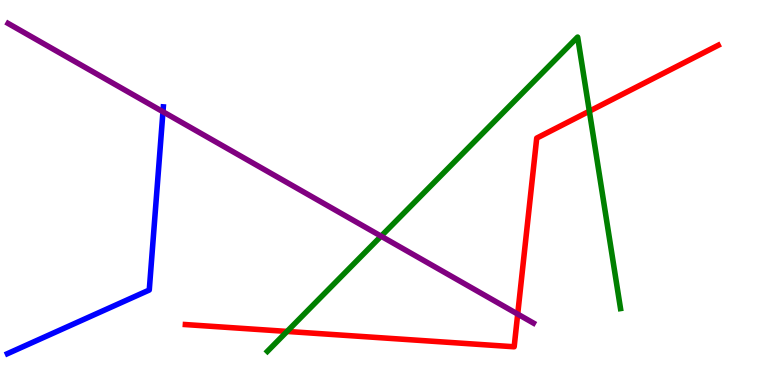[{'lines': ['blue', 'red'], 'intersections': []}, {'lines': ['green', 'red'], 'intersections': [{'x': 3.7, 'y': 1.39}, {'x': 7.6, 'y': 7.11}]}, {'lines': ['purple', 'red'], 'intersections': [{'x': 6.68, 'y': 1.84}]}, {'lines': ['blue', 'green'], 'intersections': []}, {'lines': ['blue', 'purple'], 'intersections': [{'x': 2.1, 'y': 7.1}]}, {'lines': ['green', 'purple'], 'intersections': [{'x': 4.92, 'y': 3.87}]}]